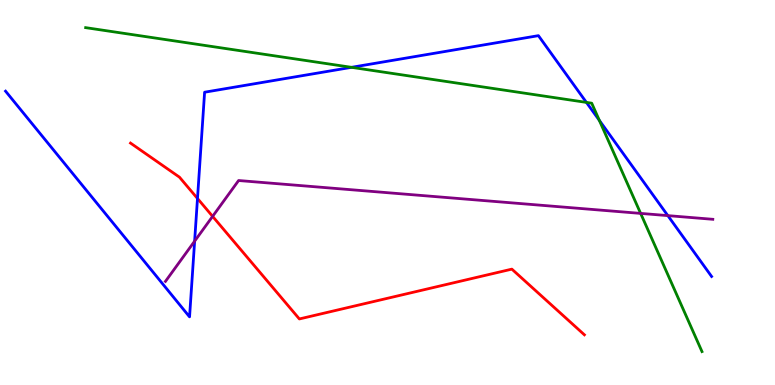[{'lines': ['blue', 'red'], 'intersections': [{'x': 2.55, 'y': 4.84}]}, {'lines': ['green', 'red'], 'intersections': []}, {'lines': ['purple', 'red'], 'intersections': [{'x': 2.74, 'y': 4.38}]}, {'lines': ['blue', 'green'], 'intersections': [{'x': 4.54, 'y': 8.25}, {'x': 7.57, 'y': 7.34}, {'x': 7.73, 'y': 6.87}]}, {'lines': ['blue', 'purple'], 'intersections': [{'x': 2.51, 'y': 3.74}, {'x': 8.62, 'y': 4.4}]}, {'lines': ['green', 'purple'], 'intersections': [{'x': 8.27, 'y': 4.46}]}]